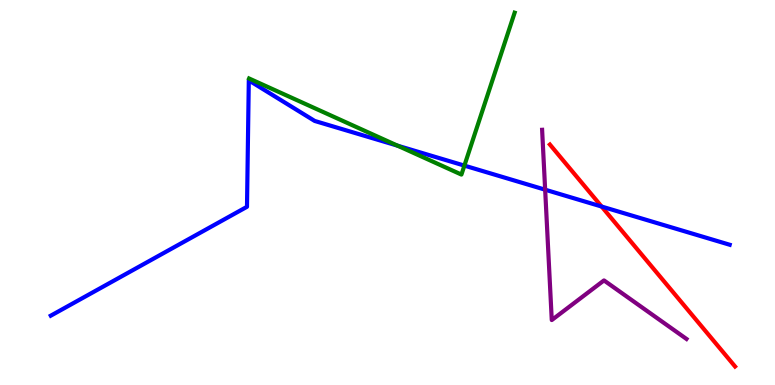[{'lines': ['blue', 'red'], 'intersections': [{'x': 7.76, 'y': 4.64}]}, {'lines': ['green', 'red'], 'intersections': []}, {'lines': ['purple', 'red'], 'intersections': []}, {'lines': ['blue', 'green'], 'intersections': [{'x': 5.13, 'y': 6.22}, {'x': 5.99, 'y': 5.7}]}, {'lines': ['blue', 'purple'], 'intersections': [{'x': 7.03, 'y': 5.07}]}, {'lines': ['green', 'purple'], 'intersections': []}]